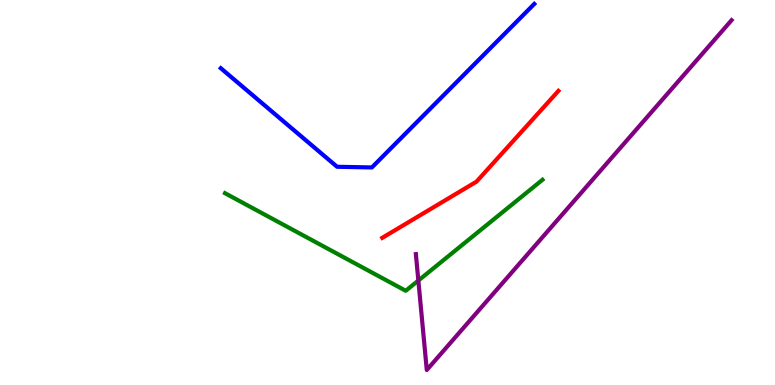[{'lines': ['blue', 'red'], 'intersections': []}, {'lines': ['green', 'red'], 'intersections': []}, {'lines': ['purple', 'red'], 'intersections': []}, {'lines': ['blue', 'green'], 'intersections': []}, {'lines': ['blue', 'purple'], 'intersections': []}, {'lines': ['green', 'purple'], 'intersections': [{'x': 5.4, 'y': 2.71}]}]